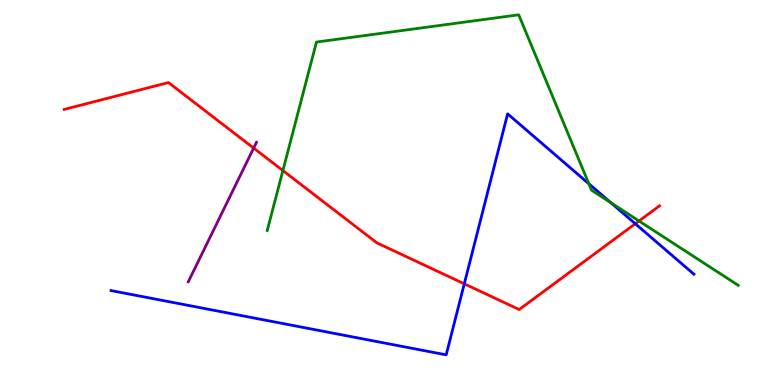[{'lines': ['blue', 'red'], 'intersections': [{'x': 5.99, 'y': 2.63}, {'x': 8.2, 'y': 4.19}]}, {'lines': ['green', 'red'], 'intersections': [{'x': 3.65, 'y': 5.57}, {'x': 8.25, 'y': 4.26}]}, {'lines': ['purple', 'red'], 'intersections': [{'x': 3.27, 'y': 6.15}]}, {'lines': ['blue', 'green'], 'intersections': [{'x': 7.6, 'y': 5.23}, {'x': 7.88, 'y': 4.73}]}, {'lines': ['blue', 'purple'], 'intersections': []}, {'lines': ['green', 'purple'], 'intersections': []}]